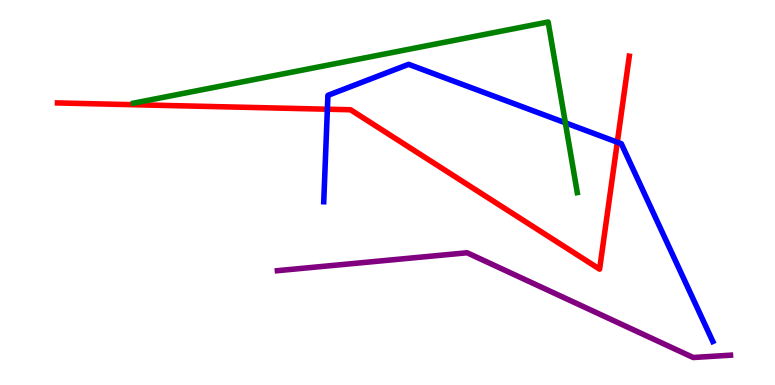[{'lines': ['blue', 'red'], 'intersections': [{'x': 4.22, 'y': 7.16}, {'x': 7.97, 'y': 6.31}]}, {'lines': ['green', 'red'], 'intersections': []}, {'lines': ['purple', 'red'], 'intersections': []}, {'lines': ['blue', 'green'], 'intersections': [{'x': 7.29, 'y': 6.81}]}, {'lines': ['blue', 'purple'], 'intersections': []}, {'lines': ['green', 'purple'], 'intersections': []}]